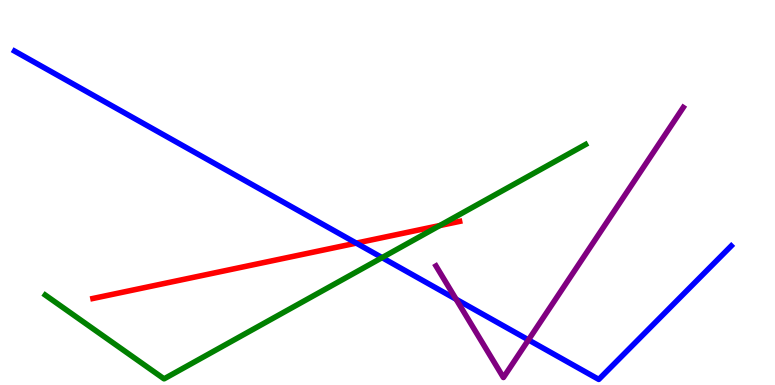[{'lines': ['blue', 'red'], 'intersections': [{'x': 4.6, 'y': 3.69}]}, {'lines': ['green', 'red'], 'intersections': [{'x': 5.67, 'y': 4.14}]}, {'lines': ['purple', 'red'], 'intersections': []}, {'lines': ['blue', 'green'], 'intersections': [{'x': 4.93, 'y': 3.31}]}, {'lines': ['blue', 'purple'], 'intersections': [{'x': 5.89, 'y': 2.23}, {'x': 6.82, 'y': 1.17}]}, {'lines': ['green', 'purple'], 'intersections': []}]